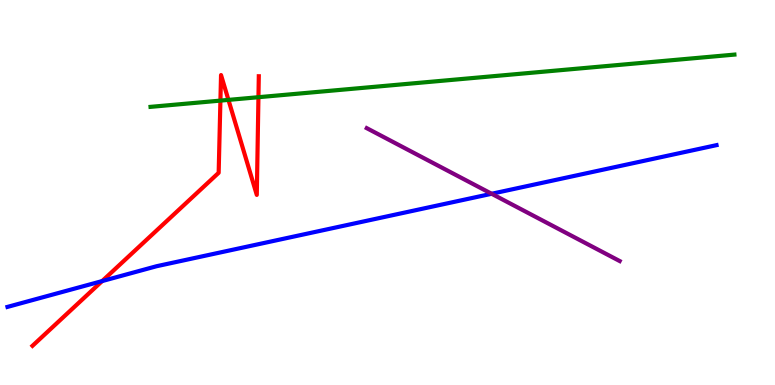[{'lines': ['blue', 'red'], 'intersections': [{'x': 1.32, 'y': 2.7}]}, {'lines': ['green', 'red'], 'intersections': [{'x': 2.84, 'y': 7.39}, {'x': 2.95, 'y': 7.41}, {'x': 3.33, 'y': 7.48}]}, {'lines': ['purple', 'red'], 'intersections': []}, {'lines': ['blue', 'green'], 'intersections': []}, {'lines': ['blue', 'purple'], 'intersections': [{'x': 6.34, 'y': 4.97}]}, {'lines': ['green', 'purple'], 'intersections': []}]